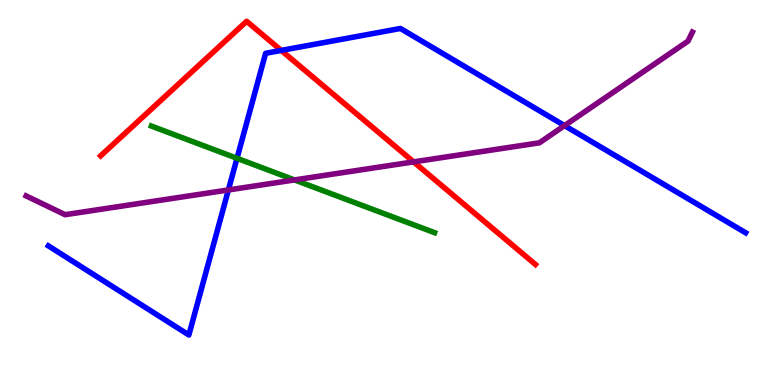[{'lines': ['blue', 'red'], 'intersections': [{'x': 3.63, 'y': 8.69}]}, {'lines': ['green', 'red'], 'intersections': []}, {'lines': ['purple', 'red'], 'intersections': [{'x': 5.34, 'y': 5.8}]}, {'lines': ['blue', 'green'], 'intersections': [{'x': 3.06, 'y': 5.89}]}, {'lines': ['blue', 'purple'], 'intersections': [{'x': 2.95, 'y': 5.07}, {'x': 7.28, 'y': 6.74}]}, {'lines': ['green', 'purple'], 'intersections': [{'x': 3.8, 'y': 5.33}]}]